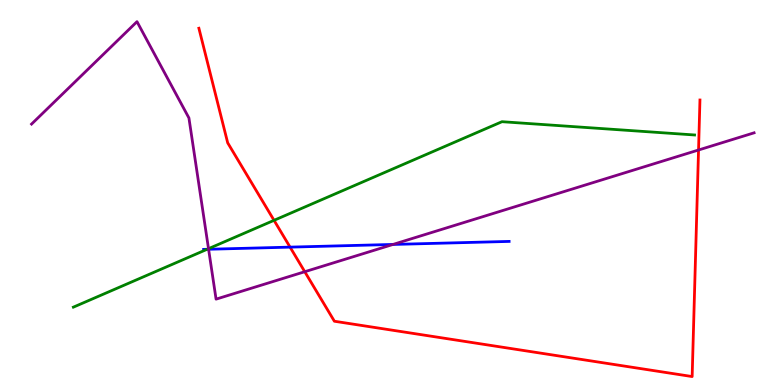[{'lines': ['blue', 'red'], 'intersections': [{'x': 3.74, 'y': 3.58}]}, {'lines': ['green', 'red'], 'intersections': [{'x': 3.54, 'y': 4.28}]}, {'lines': ['purple', 'red'], 'intersections': [{'x': 3.93, 'y': 2.94}, {'x': 9.01, 'y': 6.1}]}, {'lines': ['blue', 'green'], 'intersections': [{'x': 2.67, 'y': 3.52}]}, {'lines': ['blue', 'purple'], 'intersections': [{'x': 2.69, 'y': 3.53}, {'x': 5.07, 'y': 3.65}]}, {'lines': ['green', 'purple'], 'intersections': [{'x': 2.69, 'y': 3.54}]}]